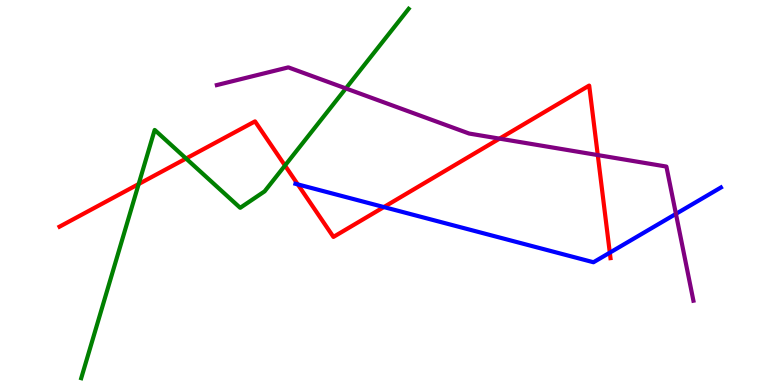[{'lines': ['blue', 'red'], 'intersections': [{'x': 3.84, 'y': 5.21}, {'x': 4.95, 'y': 4.62}, {'x': 7.87, 'y': 3.44}]}, {'lines': ['green', 'red'], 'intersections': [{'x': 1.79, 'y': 5.22}, {'x': 2.4, 'y': 5.88}, {'x': 3.68, 'y': 5.7}]}, {'lines': ['purple', 'red'], 'intersections': [{'x': 6.45, 'y': 6.4}, {'x': 7.71, 'y': 5.97}]}, {'lines': ['blue', 'green'], 'intersections': []}, {'lines': ['blue', 'purple'], 'intersections': [{'x': 8.72, 'y': 4.44}]}, {'lines': ['green', 'purple'], 'intersections': [{'x': 4.46, 'y': 7.7}]}]